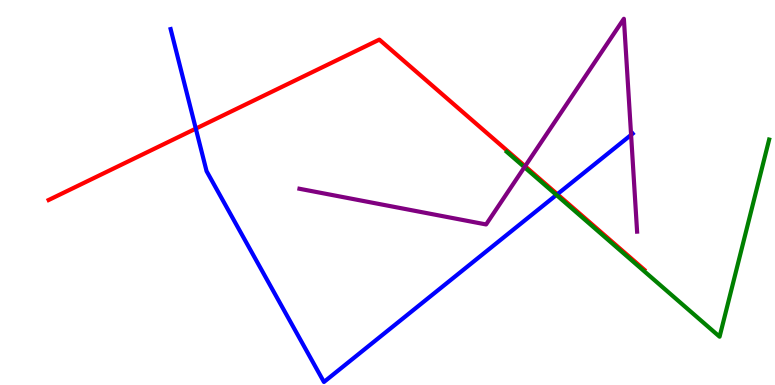[{'lines': ['blue', 'red'], 'intersections': [{'x': 2.53, 'y': 6.66}, {'x': 7.19, 'y': 4.96}]}, {'lines': ['green', 'red'], 'intersections': []}, {'lines': ['purple', 'red'], 'intersections': [{'x': 6.78, 'y': 5.68}]}, {'lines': ['blue', 'green'], 'intersections': [{'x': 7.18, 'y': 4.94}]}, {'lines': ['blue', 'purple'], 'intersections': [{'x': 8.14, 'y': 6.5}]}, {'lines': ['green', 'purple'], 'intersections': [{'x': 6.77, 'y': 5.66}]}]